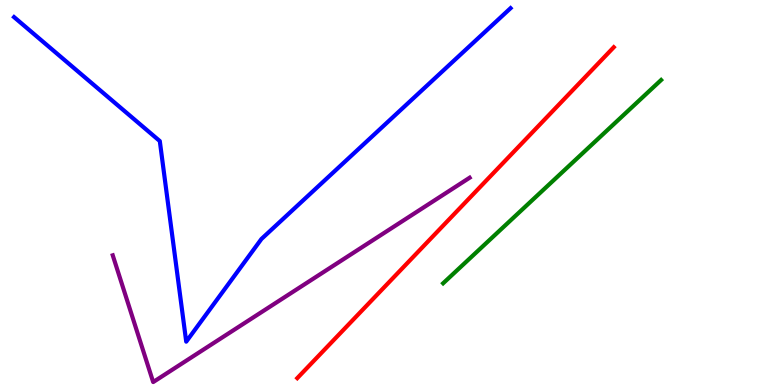[{'lines': ['blue', 'red'], 'intersections': []}, {'lines': ['green', 'red'], 'intersections': []}, {'lines': ['purple', 'red'], 'intersections': []}, {'lines': ['blue', 'green'], 'intersections': []}, {'lines': ['blue', 'purple'], 'intersections': []}, {'lines': ['green', 'purple'], 'intersections': []}]